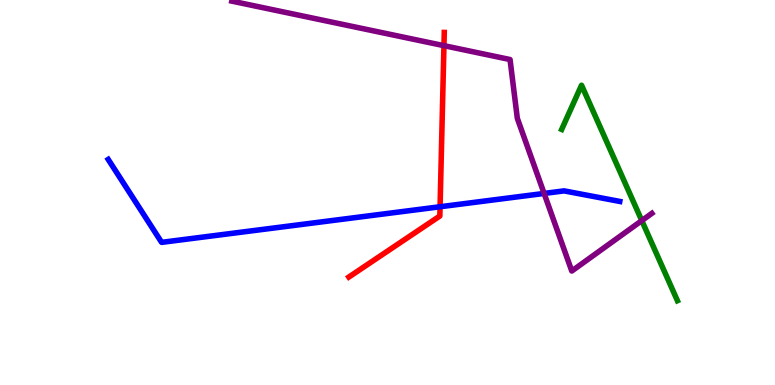[{'lines': ['blue', 'red'], 'intersections': [{'x': 5.68, 'y': 4.63}]}, {'lines': ['green', 'red'], 'intersections': []}, {'lines': ['purple', 'red'], 'intersections': [{'x': 5.73, 'y': 8.81}]}, {'lines': ['blue', 'green'], 'intersections': []}, {'lines': ['blue', 'purple'], 'intersections': [{'x': 7.02, 'y': 4.98}]}, {'lines': ['green', 'purple'], 'intersections': [{'x': 8.28, 'y': 4.27}]}]